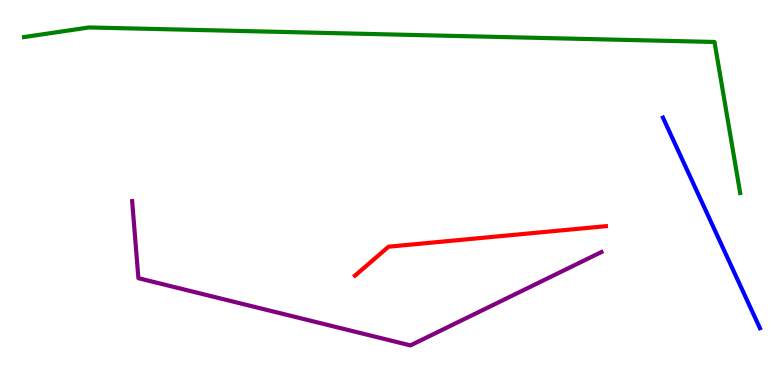[{'lines': ['blue', 'red'], 'intersections': []}, {'lines': ['green', 'red'], 'intersections': []}, {'lines': ['purple', 'red'], 'intersections': []}, {'lines': ['blue', 'green'], 'intersections': []}, {'lines': ['blue', 'purple'], 'intersections': []}, {'lines': ['green', 'purple'], 'intersections': []}]